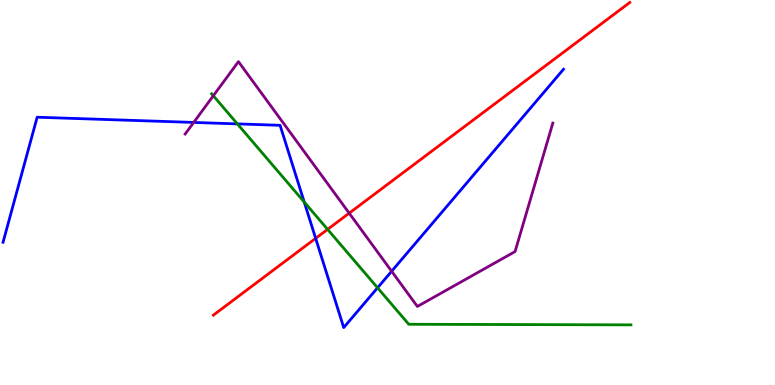[{'lines': ['blue', 'red'], 'intersections': [{'x': 4.07, 'y': 3.81}]}, {'lines': ['green', 'red'], 'intersections': [{'x': 4.23, 'y': 4.04}]}, {'lines': ['purple', 'red'], 'intersections': [{'x': 4.51, 'y': 4.46}]}, {'lines': ['blue', 'green'], 'intersections': [{'x': 3.06, 'y': 6.78}, {'x': 3.93, 'y': 4.75}, {'x': 4.87, 'y': 2.52}]}, {'lines': ['blue', 'purple'], 'intersections': [{'x': 2.5, 'y': 6.82}, {'x': 5.05, 'y': 2.95}]}, {'lines': ['green', 'purple'], 'intersections': [{'x': 2.75, 'y': 7.51}]}]